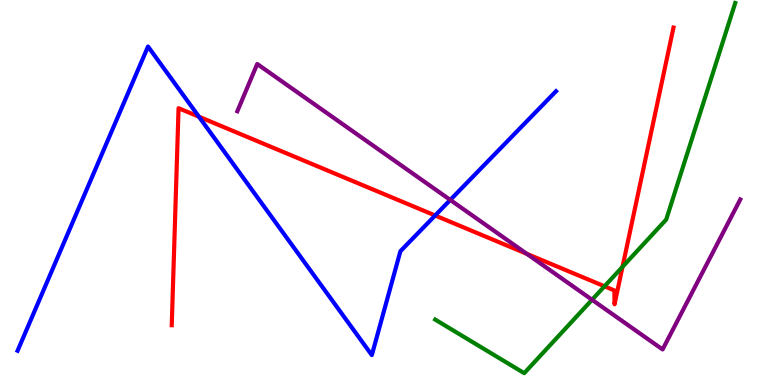[{'lines': ['blue', 'red'], 'intersections': [{'x': 2.57, 'y': 6.97}, {'x': 5.61, 'y': 4.4}]}, {'lines': ['green', 'red'], 'intersections': [{'x': 7.8, 'y': 2.56}, {'x': 8.03, 'y': 3.07}]}, {'lines': ['purple', 'red'], 'intersections': [{'x': 6.8, 'y': 3.41}]}, {'lines': ['blue', 'green'], 'intersections': []}, {'lines': ['blue', 'purple'], 'intersections': [{'x': 5.81, 'y': 4.81}]}, {'lines': ['green', 'purple'], 'intersections': [{'x': 7.64, 'y': 2.21}]}]